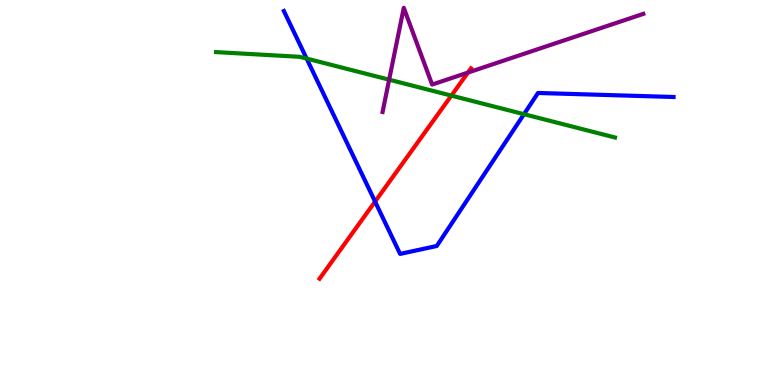[{'lines': ['blue', 'red'], 'intersections': [{'x': 4.84, 'y': 4.76}]}, {'lines': ['green', 'red'], 'intersections': [{'x': 5.82, 'y': 7.52}]}, {'lines': ['purple', 'red'], 'intersections': [{'x': 6.04, 'y': 8.12}]}, {'lines': ['blue', 'green'], 'intersections': [{'x': 3.96, 'y': 8.48}, {'x': 6.76, 'y': 7.03}]}, {'lines': ['blue', 'purple'], 'intersections': []}, {'lines': ['green', 'purple'], 'intersections': [{'x': 5.02, 'y': 7.93}]}]